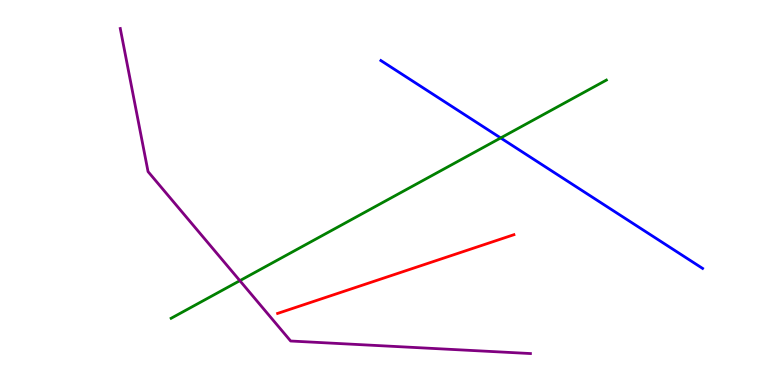[{'lines': ['blue', 'red'], 'intersections': []}, {'lines': ['green', 'red'], 'intersections': []}, {'lines': ['purple', 'red'], 'intersections': []}, {'lines': ['blue', 'green'], 'intersections': [{'x': 6.46, 'y': 6.42}]}, {'lines': ['blue', 'purple'], 'intersections': []}, {'lines': ['green', 'purple'], 'intersections': [{'x': 3.09, 'y': 2.71}]}]